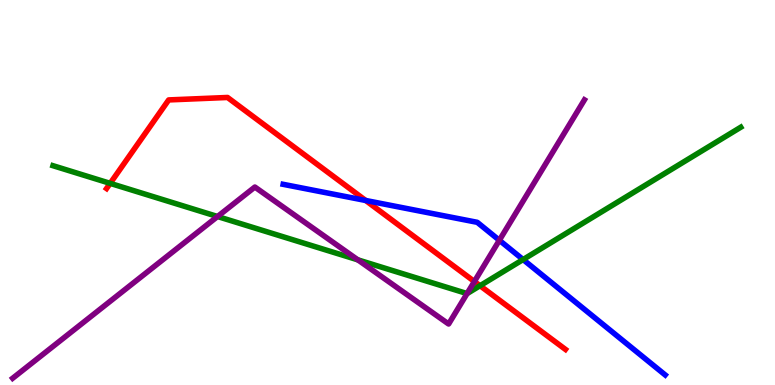[{'lines': ['blue', 'red'], 'intersections': [{'x': 4.72, 'y': 4.79}]}, {'lines': ['green', 'red'], 'intersections': [{'x': 1.42, 'y': 5.24}, {'x': 6.19, 'y': 2.58}]}, {'lines': ['purple', 'red'], 'intersections': [{'x': 6.12, 'y': 2.69}]}, {'lines': ['blue', 'green'], 'intersections': [{'x': 6.75, 'y': 3.26}]}, {'lines': ['blue', 'purple'], 'intersections': [{'x': 6.44, 'y': 3.76}]}, {'lines': ['green', 'purple'], 'intersections': [{'x': 2.81, 'y': 4.38}, {'x': 4.62, 'y': 3.25}, {'x': 6.03, 'y': 2.37}]}]